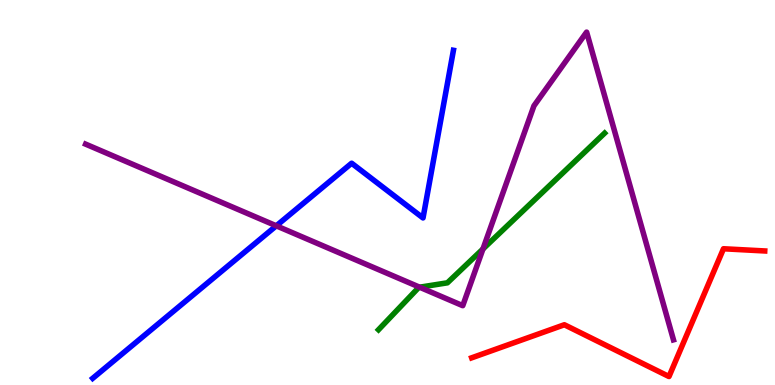[{'lines': ['blue', 'red'], 'intersections': []}, {'lines': ['green', 'red'], 'intersections': []}, {'lines': ['purple', 'red'], 'intersections': []}, {'lines': ['blue', 'green'], 'intersections': []}, {'lines': ['blue', 'purple'], 'intersections': [{'x': 3.57, 'y': 4.13}]}, {'lines': ['green', 'purple'], 'intersections': [{'x': 5.41, 'y': 2.54}, {'x': 6.23, 'y': 3.53}]}]